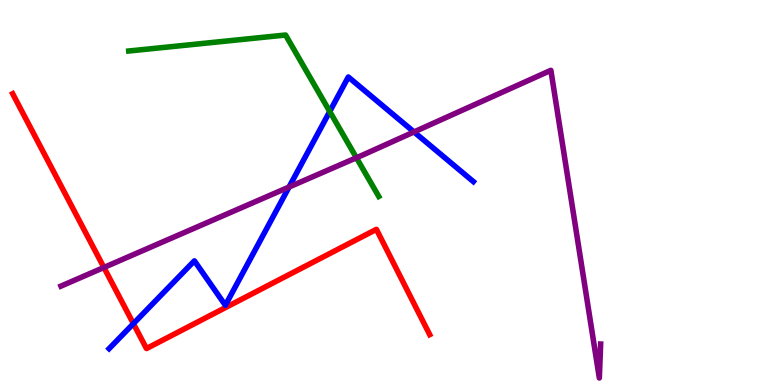[{'lines': ['blue', 'red'], 'intersections': [{'x': 1.72, 'y': 1.59}]}, {'lines': ['green', 'red'], 'intersections': []}, {'lines': ['purple', 'red'], 'intersections': [{'x': 1.34, 'y': 3.05}]}, {'lines': ['blue', 'green'], 'intersections': [{'x': 4.25, 'y': 7.1}]}, {'lines': ['blue', 'purple'], 'intersections': [{'x': 3.73, 'y': 5.14}, {'x': 5.34, 'y': 6.57}]}, {'lines': ['green', 'purple'], 'intersections': [{'x': 4.6, 'y': 5.9}]}]